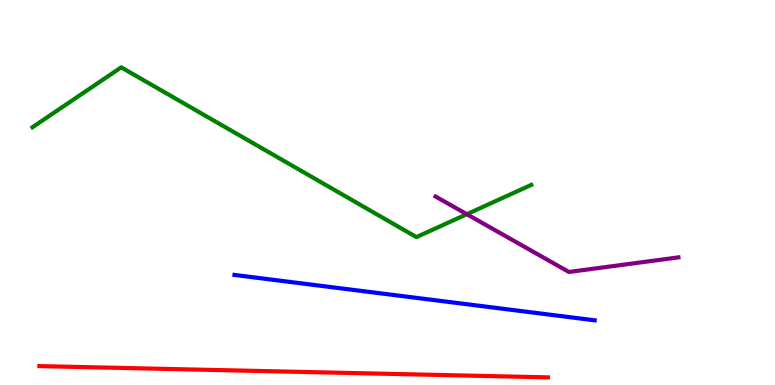[{'lines': ['blue', 'red'], 'intersections': []}, {'lines': ['green', 'red'], 'intersections': []}, {'lines': ['purple', 'red'], 'intersections': []}, {'lines': ['blue', 'green'], 'intersections': []}, {'lines': ['blue', 'purple'], 'intersections': []}, {'lines': ['green', 'purple'], 'intersections': [{'x': 6.02, 'y': 4.44}]}]